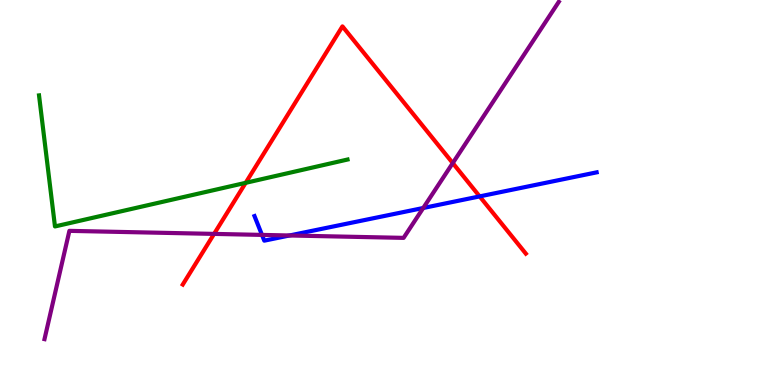[{'lines': ['blue', 'red'], 'intersections': [{'x': 6.19, 'y': 4.9}]}, {'lines': ['green', 'red'], 'intersections': [{'x': 3.17, 'y': 5.25}]}, {'lines': ['purple', 'red'], 'intersections': [{'x': 2.76, 'y': 3.92}, {'x': 5.84, 'y': 5.76}]}, {'lines': ['blue', 'green'], 'intersections': []}, {'lines': ['blue', 'purple'], 'intersections': [{'x': 3.38, 'y': 3.9}, {'x': 3.74, 'y': 3.88}, {'x': 5.46, 'y': 4.6}]}, {'lines': ['green', 'purple'], 'intersections': []}]